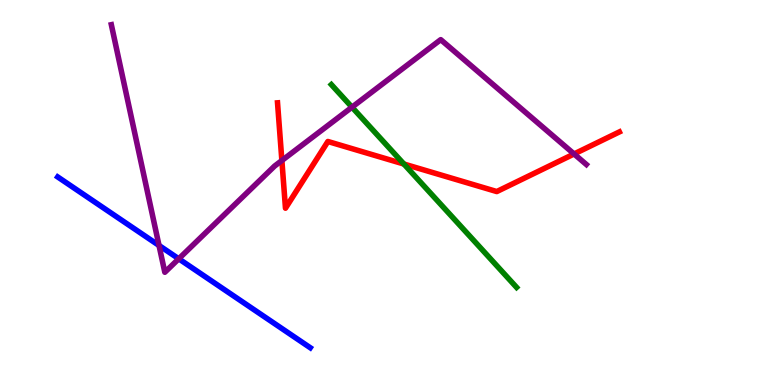[{'lines': ['blue', 'red'], 'intersections': []}, {'lines': ['green', 'red'], 'intersections': [{'x': 5.21, 'y': 5.74}]}, {'lines': ['purple', 'red'], 'intersections': [{'x': 3.64, 'y': 5.83}, {'x': 7.41, 'y': 6.0}]}, {'lines': ['blue', 'green'], 'intersections': []}, {'lines': ['blue', 'purple'], 'intersections': [{'x': 2.05, 'y': 3.62}, {'x': 2.31, 'y': 3.28}]}, {'lines': ['green', 'purple'], 'intersections': [{'x': 4.54, 'y': 7.22}]}]